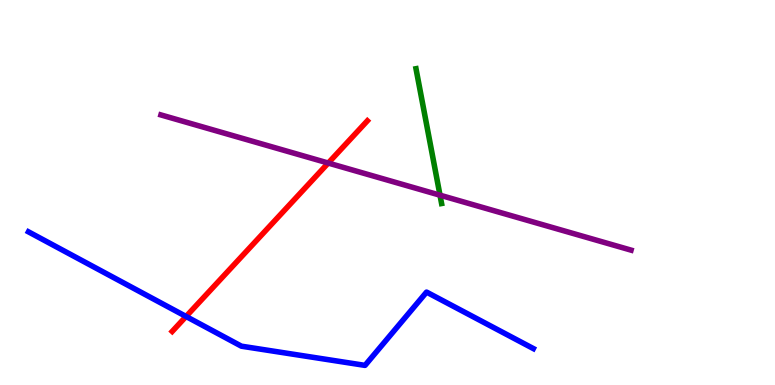[{'lines': ['blue', 'red'], 'intersections': [{'x': 2.4, 'y': 1.78}]}, {'lines': ['green', 'red'], 'intersections': []}, {'lines': ['purple', 'red'], 'intersections': [{'x': 4.24, 'y': 5.77}]}, {'lines': ['blue', 'green'], 'intersections': []}, {'lines': ['blue', 'purple'], 'intersections': []}, {'lines': ['green', 'purple'], 'intersections': [{'x': 5.68, 'y': 4.93}]}]